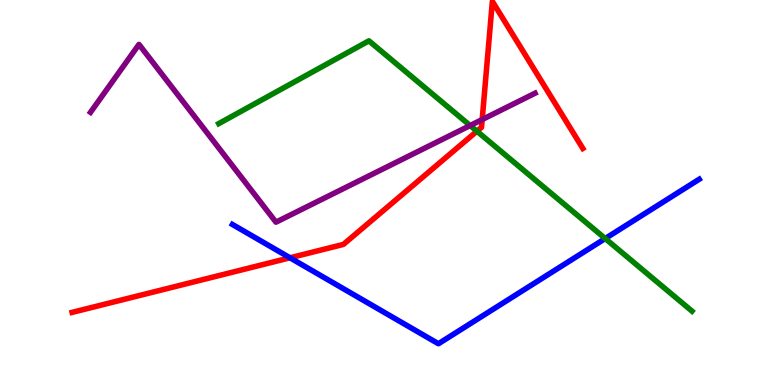[{'lines': ['blue', 'red'], 'intersections': [{'x': 3.74, 'y': 3.3}]}, {'lines': ['green', 'red'], 'intersections': [{'x': 6.15, 'y': 6.59}]}, {'lines': ['purple', 'red'], 'intersections': [{'x': 6.22, 'y': 6.9}]}, {'lines': ['blue', 'green'], 'intersections': [{'x': 7.81, 'y': 3.8}]}, {'lines': ['blue', 'purple'], 'intersections': []}, {'lines': ['green', 'purple'], 'intersections': [{'x': 6.07, 'y': 6.74}]}]